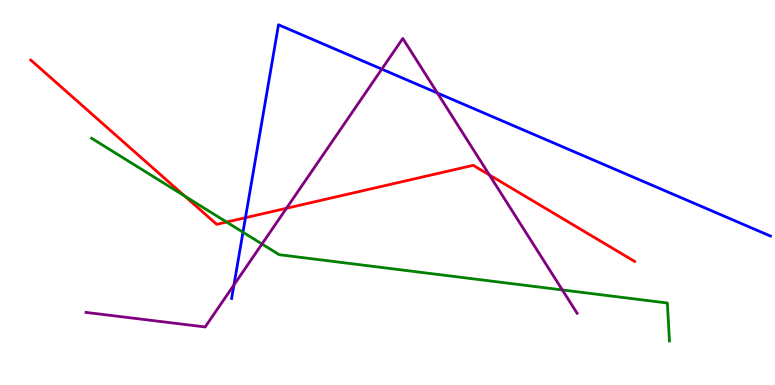[{'lines': ['blue', 'red'], 'intersections': [{'x': 3.17, 'y': 4.35}]}, {'lines': ['green', 'red'], 'intersections': [{'x': 2.38, 'y': 4.91}, {'x': 2.92, 'y': 4.23}]}, {'lines': ['purple', 'red'], 'intersections': [{'x': 3.7, 'y': 4.59}, {'x': 6.31, 'y': 5.46}]}, {'lines': ['blue', 'green'], 'intersections': [{'x': 3.14, 'y': 3.97}]}, {'lines': ['blue', 'purple'], 'intersections': [{'x': 3.02, 'y': 2.6}, {'x': 4.93, 'y': 8.2}, {'x': 5.64, 'y': 7.58}]}, {'lines': ['green', 'purple'], 'intersections': [{'x': 3.38, 'y': 3.66}, {'x': 7.26, 'y': 2.47}]}]